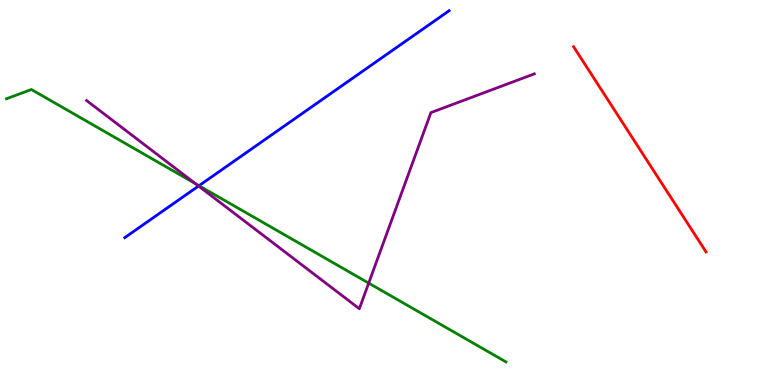[{'lines': ['blue', 'red'], 'intersections': []}, {'lines': ['green', 'red'], 'intersections': []}, {'lines': ['purple', 'red'], 'intersections': []}, {'lines': ['blue', 'green'], 'intersections': [{'x': 2.57, 'y': 5.18}]}, {'lines': ['blue', 'purple'], 'intersections': [{'x': 2.56, 'y': 5.17}]}, {'lines': ['green', 'purple'], 'intersections': [{'x': 2.52, 'y': 5.23}, {'x': 4.76, 'y': 2.65}]}]